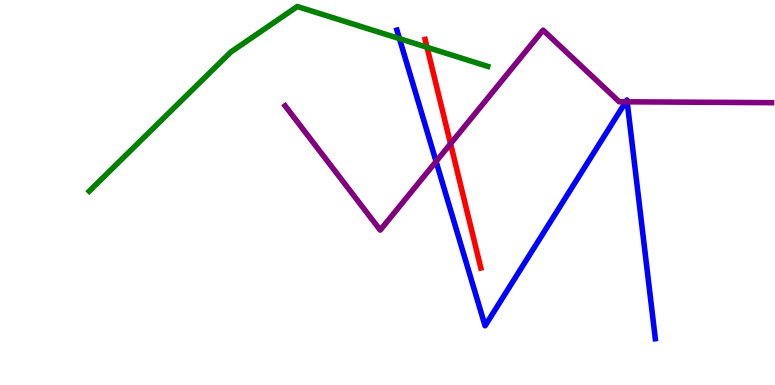[{'lines': ['blue', 'red'], 'intersections': []}, {'lines': ['green', 'red'], 'intersections': [{'x': 5.51, 'y': 8.77}]}, {'lines': ['purple', 'red'], 'intersections': [{'x': 5.81, 'y': 6.27}]}, {'lines': ['blue', 'green'], 'intersections': [{'x': 5.15, 'y': 9.0}]}, {'lines': ['blue', 'purple'], 'intersections': [{'x': 5.63, 'y': 5.81}, {'x': 8.07, 'y': 7.36}, {'x': 8.09, 'y': 7.36}]}, {'lines': ['green', 'purple'], 'intersections': []}]